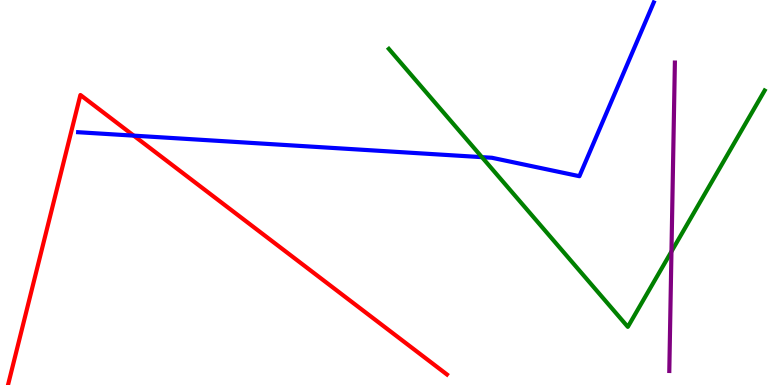[{'lines': ['blue', 'red'], 'intersections': [{'x': 1.73, 'y': 6.48}]}, {'lines': ['green', 'red'], 'intersections': []}, {'lines': ['purple', 'red'], 'intersections': []}, {'lines': ['blue', 'green'], 'intersections': [{'x': 6.22, 'y': 5.92}]}, {'lines': ['blue', 'purple'], 'intersections': []}, {'lines': ['green', 'purple'], 'intersections': [{'x': 8.66, 'y': 3.47}]}]